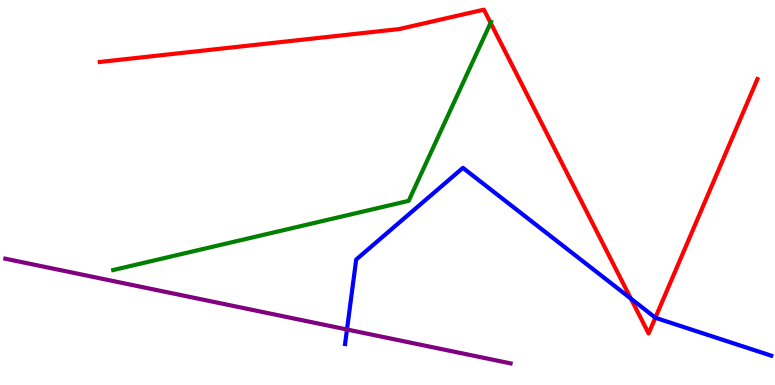[{'lines': ['blue', 'red'], 'intersections': [{'x': 8.14, 'y': 2.24}, {'x': 8.46, 'y': 1.75}]}, {'lines': ['green', 'red'], 'intersections': [{'x': 6.33, 'y': 9.41}]}, {'lines': ['purple', 'red'], 'intersections': []}, {'lines': ['blue', 'green'], 'intersections': []}, {'lines': ['blue', 'purple'], 'intersections': [{'x': 4.48, 'y': 1.44}]}, {'lines': ['green', 'purple'], 'intersections': []}]